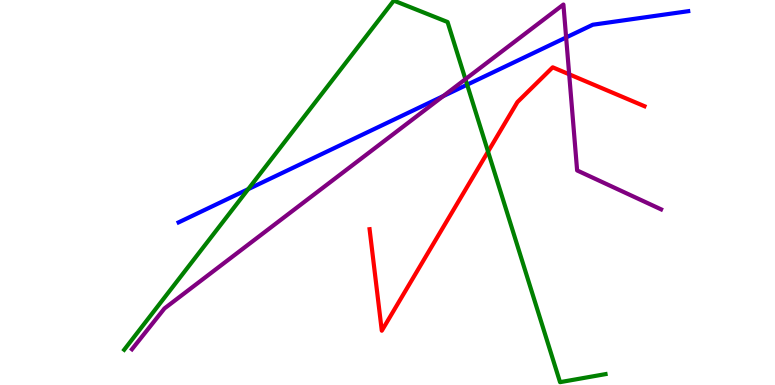[{'lines': ['blue', 'red'], 'intersections': []}, {'lines': ['green', 'red'], 'intersections': [{'x': 6.3, 'y': 6.06}]}, {'lines': ['purple', 'red'], 'intersections': [{'x': 7.34, 'y': 8.07}]}, {'lines': ['blue', 'green'], 'intersections': [{'x': 3.2, 'y': 5.09}, {'x': 6.03, 'y': 7.8}]}, {'lines': ['blue', 'purple'], 'intersections': [{'x': 5.72, 'y': 7.5}, {'x': 7.3, 'y': 9.03}]}, {'lines': ['green', 'purple'], 'intersections': [{'x': 6.01, 'y': 7.94}]}]